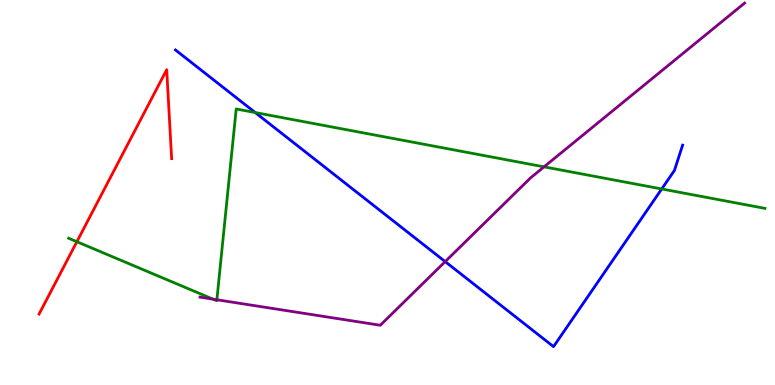[{'lines': ['blue', 'red'], 'intersections': []}, {'lines': ['green', 'red'], 'intersections': [{'x': 0.992, 'y': 3.72}]}, {'lines': ['purple', 'red'], 'intersections': []}, {'lines': ['blue', 'green'], 'intersections': [{'x': 3.29, 'y': 7.08}, {'x': 8.54, 'y': 5.09}]}, {'lines': ['blue', 'purple'], 'intersections': [{'x': 5.74, 'y': 3.2}]}, {'lines': ['green', 'purple'], 'intersections': [{'x': 2.75, 'y': 2.23}, {'x': 2.8, 'y': 2.21}, {'x': 7.02, 'y': 5.67}]}]